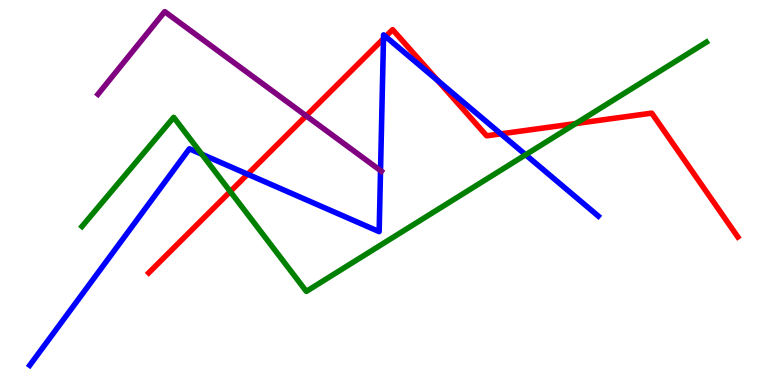[{'lines': ['blue', 'red'], 'intersections': [{'x': 3.2, 'y': 5.47}, {'x': 4.95, 'y': 8.99}, {'x': 4.98, 'y': 9.05}, {'x': 5.65, 'y': 7.91}, {'x': 6.46, 'y': 6.52}]}, {'lines': ['green', 'red'], 'intersections': [{'x': 2.97, 'y': 5.03}, {'x': 7.43, 'y': 6.79}]}, {'lines': ['purple', 'red'], 'intersections': [{'x': 3.95, 'y': 6.99}]}, {'lines': ['blue', 'green'], 'intersections': [{'x': 2.6, 'y': 5.99}, {'x': 6.78, 'y': 5.98}]}, {'lines': ['blue', 'purple'], 'intersections': [{'x': 4.91, 'y': 5.57}]}, {'lines': ['green', 'purple'], 'intersections': []}]